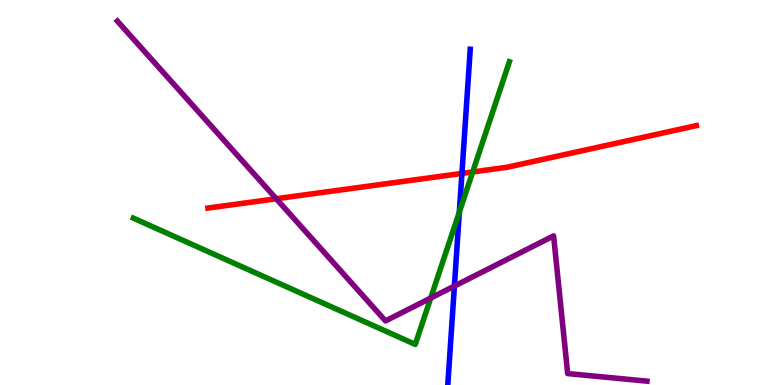[{'lines': ['blue', 'red'], 'intersections': [{'x': 5.96, 'y': 5.5}]}, {'lines': ['green', 'red'], 'intersections': [{'x': 6.1, 'y': 5.53}]}, {'lines': ['purple', 'red'], 'intersections': [{'x': 3.56, 'y': 4.84}]}, {'lines': ['blue', 'green'], 'intersections': [{'x': 5.93, 'y': 4.49}]}, {'lines': ['blue', 'purple'], 'intersections': [{'x': 5.86, 'y': 2.57}]}, {'lines': ['green', 'purple'], 'intersections': [{'x': 5.56, 'y': 2.26}]}]